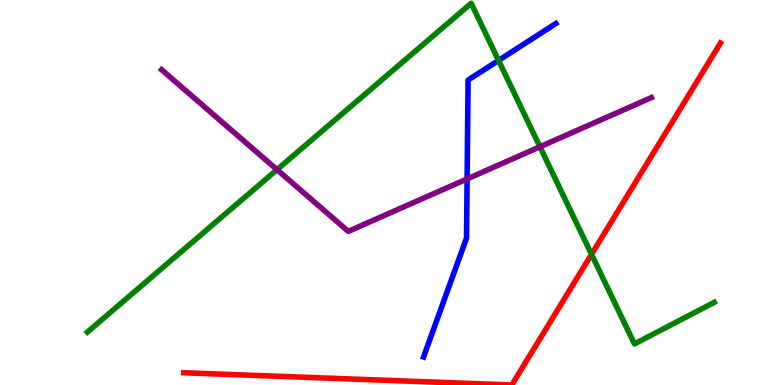[{'lines': ['blue', 'red'], 'intersections': []}, {'lines': ['green', 'red'], 'intersections': [{'x': 7.63, 'y': 3.39}]}, {'lines': ['purple', 'red'], 'intersections': []}, {'lines': ['blue', 'green'], 'intersections': [{'x': 6.43, 'y': 8.43}]}, {'lines': ['blue', 'purple'], 'intersections': [{'x': 6.03, 'y': 5.35}]}, {'lines': ['green', 'purple'], 'intersections': [{'x': 3.57, 'y': 5.59}, {'x': 6.97, 'y': 6.19}]}]